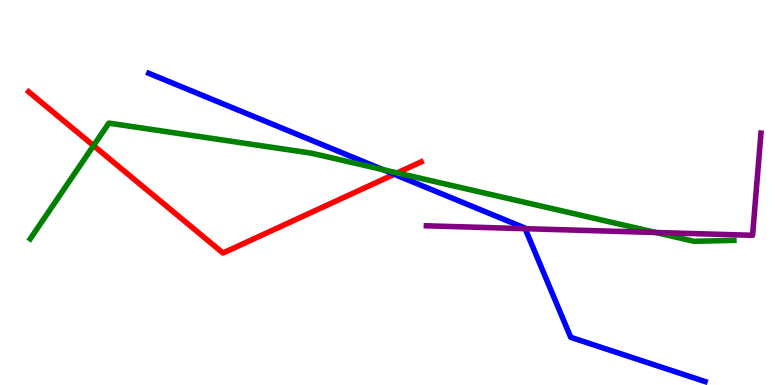[{'lines': ['blue', 'red'], 'intersections': [{'x': 5.09, 'y': 5.47}]}, {'lines': ['green', 'red'], 'intersections': [{'x': 1.21, 'y': 6.22}, {'x': 5.12, 'y': 5.51}]}, {'lines': ['purple', 'red'], 'intersections': []}, {'lines': ['blue', 'green'], 'intersections': [{'x': 4.94, 'y': 5.59}]}, {'lines': ['blue', 'purple'], 'intersections': [{'x': 6.78, 'y': 4.06}]}, {'lines': ['green', 'purple'], 'intersections': [{'x': 8.46, 'y': 3.96}]}]